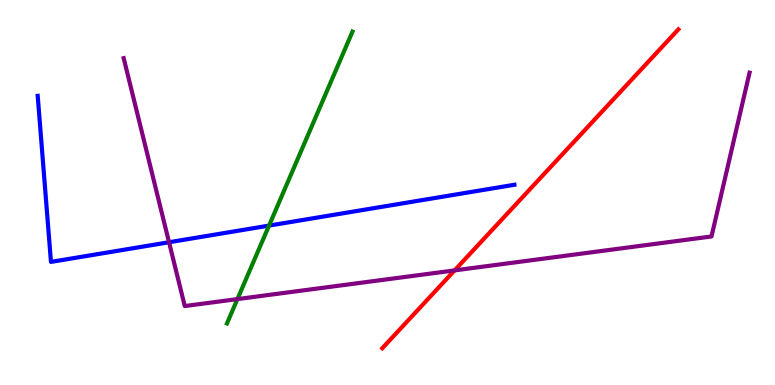[{'lines': ['blue', 'red'], 'intersections': []}, {'lines': ['green', 'red'], 'intersections': []}, {'lines': ['purple', 'red'], 'intersections': [{'x': 5.87, 'y': 2.98}]}, {'lines': ['blue', 'green'], 'intersections': [{'x': 3.47, 'y': 4.14}]}, {'lines': ['blue', 'purple'], 'intersections': [{'x': 2.18, 'y': 3.71}]}, {'lines': ['green', 'purple'], 'intersections': [{'x': 3.06, 'y': 2.23}]}]